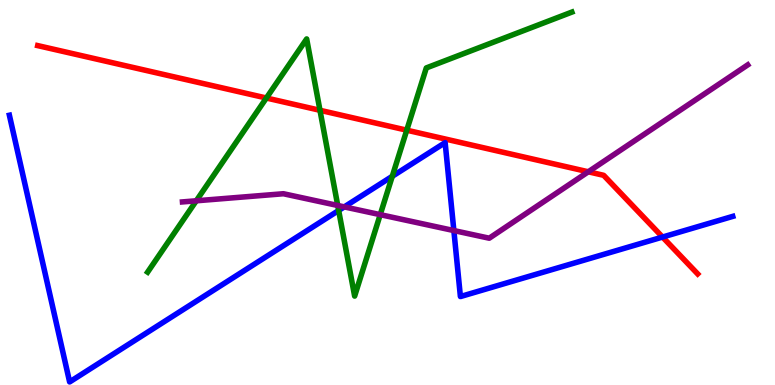[{'lines': ['blue', 'red'], 'intersections': [{'x': 8.55, 'y': 3.84}]}, {'lines': ['green', 'red'], 'intersections': [{'x': 3.44, 'y': 7.45}, {'x': 4.13, 'y': 7.14}, {'x': 5.25, 'y': 6.62}]}, {'lines': ['purple', 'red'], 'intersections': [{'x': 7.59, 'y': 5.54}]}, {'lines': ['blue', 'green'], 'intersections': [{'x': 4.37, 'y': 4.53}, {'x': 5.06, 'y': 5.42}]}, {'lines': ['blue', 'purple'], 'intersections': [{'x': 4.44, 'y': 4.63}, {'x': 5.86, 'y': 4.01}]}, {'lines': ['green', 'purple'], 'intersections': [{'x': 2.53, 'y': 4.78}, {'x': 4.36, 'y': 4.66}, {'x': 4.91, 'y': 4.42}]}]